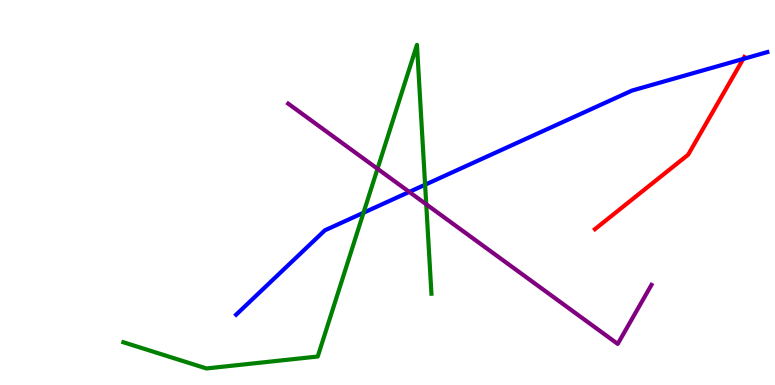[{'lines': ['blue', 'red'], 'intersections': [{'x': 9.59, 'y': 8.47}]}, {'lines': ['green', 'red'], 'intersections': []}, {'lines': ['purple', 'red'], 'intersections': []}, {'lines': ['blue', 'green'], 'intersections': [{'x': 4.69, 'y': 4.47}, {'x': 5.49, 'y': 5.2}]}, {'lines': ['blue', 'purple'], 'intersections': [{'x': 5.28, 'y': 5.02}]}, {'lines': ['green', 'purple'], 'intersections': [{'x': 4.87, 'y': 5.62}, {'x': 5.5, 'y': 4.69}]}]